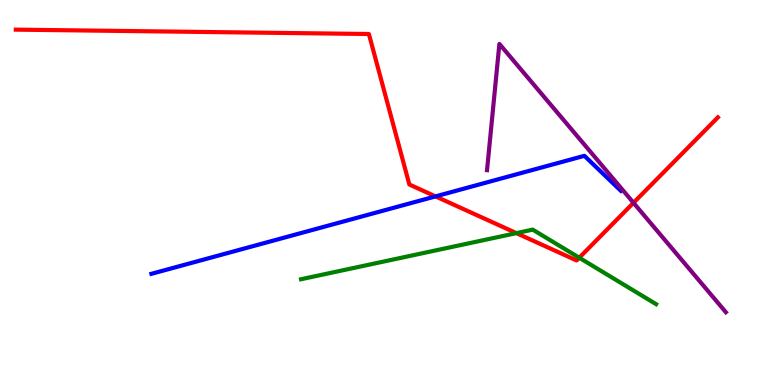[{'lines': ['blue', 'red'], 'intersections': [{'x': 5.62, 'y': 4.9}]}, {'lines': ['green', 'red'], 'intersections': [{'x': 6.66, 'y': 3.94}, {'x': 7.47, 'y': 3.31}]}, {'lines': ['purple', 'red'], 'intersections': [{'x': 8.17, 'y': 4.73}]}, {'lines': ['blue', 'green'], 'intersections': []}, {'lines': ['blue', 'purple'], 'intersections': []}, {'lines': ['green', 'purple'], 'intersections': []}]